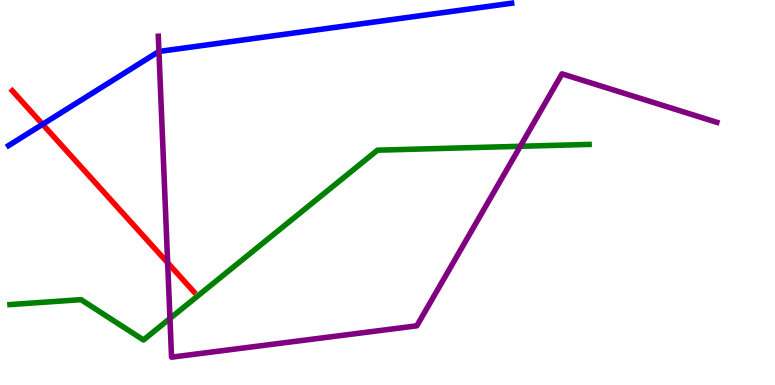[{'lines': ['blue', 'red'], 'intersections': [{'x': 0.549, 'y': 6.77}]}, {'lines': ['green', 'red'], 'intersections': []}, {'lines': ['purple', 'red'], 'intersections': [{'x': 2.16, 'y': 3.17}]}, {'lines': ['blue', 'green'], 'intersections': []}, {'lines': ['blue', 'purple'], 'intersections': [{'x': 2.05, 'y': 8.66}]}, {'lines': ['green', 'purple'], 'intersections': [{'x': 2.19, 'y': 1.73}, {'x': 6.71, 'y': 6.2}]}]